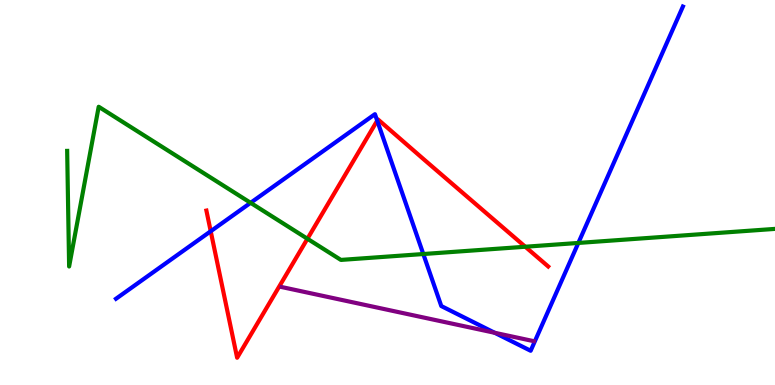[{'lines': ['blue', 'red'], 'intersections': [{'x': 2.72, 'y': 3.99}, {'x': 4.87, 'y': 6.87}]}, {'lines': ['green', 'red'], 'intersections': [{'x': 3.97, 'y': 3.8}, {'x': 6.78, 'y': 3.59}]}, {'lines': ['purple', 'red'], 'intersections': []}, {'lines': ['blue', 'green'], 'intersections': [{'x': 3.23, 'y': 4.73}, {'x': 5.46, 'y': 3.4}, {'x': 7.46, 'y': 3.69}]}, {'lines': ['blue', 'purple'], 'intersections': [{'x': 6.38, 'y': 1.36}]}, {'lines': ['green', 'purple'], 'intersections': []}]